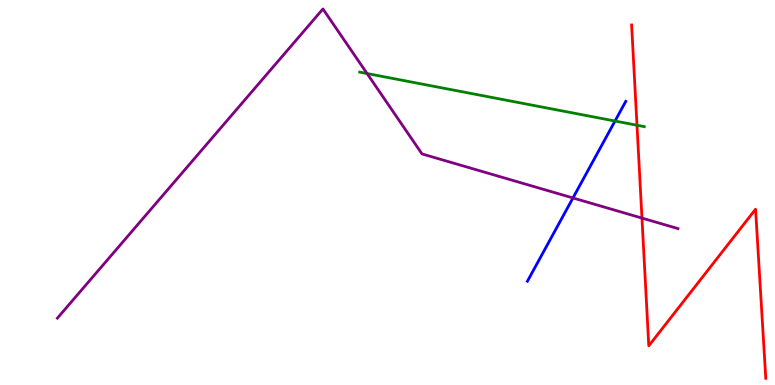[{'lines': ['blue', 'red'], 'intersections': []}, {'lines': ['green', 'red'], 'intersections': [{'x': 8.22, 'y': 6.75}]}, {'lines': ['purple', 'red'], 'intersections': [{'x': 8.28, 'y': 4.34}]}, {'lines': ['blue', 'green'], 'intersections': [{'x': 7.94, 'y': 6.86}]}, {'lines': ['blue', 'purple'], 'intersections': [{'x': 7.39, 'y': 4.86}]}, {'lines': ['green', 'purple'], 'intersections': [{'x': 4.74, 'y': 8.09}]}]